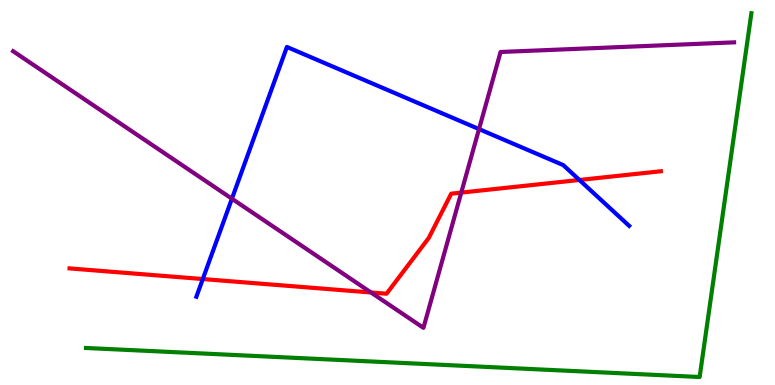[{'lines': ['blue', 'red'], 'intersections': [{'x': 2.62, 'y': 2.75}, {'x': 7.48, 'y': 5.33}]}, {'lines': ['green', 'red'], 'intersections': []}, {'lines': ['purple', 'red'], 'intersections': [{'x': 4.79, 'y': 2.4}, {'x': 5.95, 'y': 5.0}]}, {'lines': ['blue', 'green'], 'intersections': []}, {'lines': ['blue', 'purple'], 'intersections': [{'x': 2.99, 'y': 4.84}, {'x': 6.18, 'y': 6.65}]}, {'lines': ['green', 'purple'], 'intersections': []}]